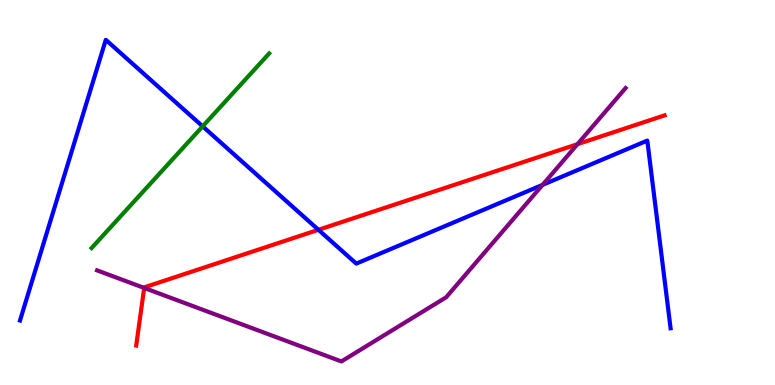[{'lines': ['blue', 'red'], 'intersections': [{'x': 4.11, 'y': 4.03}]}, {'lines': ['green', 'red'], 'intersections': []}, {'lines': ['purple', 'red'], 'intersections': [{'x': 1.86, 'y': 2.52}, {'x': 7.45, 'y': 6.26}]}, {'lines': ['blue', 'green'], 'intersections': [{'x': 2.61, 'y': 6.72}]}, {'lines': ['blue', 'purple'], 'intersections': [{'x': 7.0, 'y': 5.2}]}, {'lines': ['green', 'purple'], 'intersections': []}]